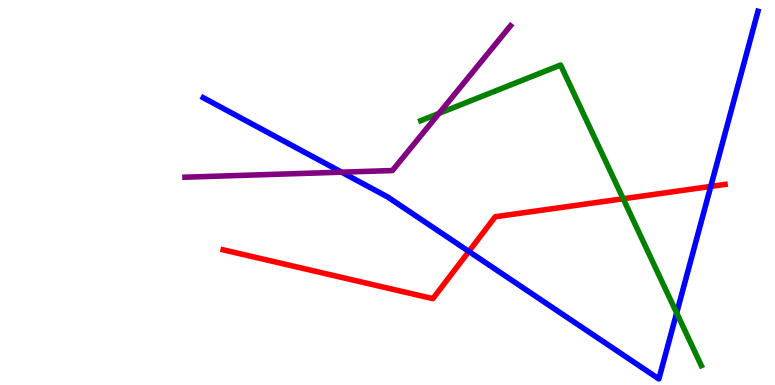[{'lines': ['blue', 'red'], 'intersections': [{'x': 6.05, 'y': 3.47}, {'x': 9.17, 'y': 5.16}]}, {'lines': ['green', 'red'], 'intersections': [{'x': 8.04, 'y': 4.84}]}, {'lines': ['purple', 'red'], 'intersections': []}, {'lines': ['blue', 'green'], 'intersections': [{'x': 8.73, 'y': 1.87}]}, {'lines': ['blue', 'purple'], 'intersections': [{'x': 4.41, 'y': 5.53}]}, {'lines': ['green', 'purple'], 'intersections': [{'x': 5.66, 'y': 7.05}]}]